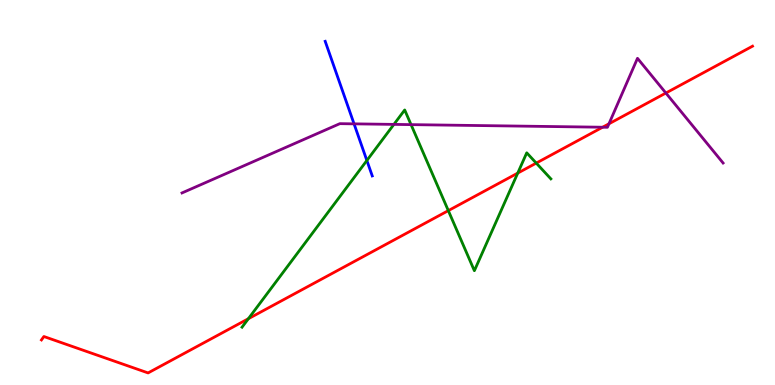[{'lines': ['blue', 'red'], 'intersections': []}, {'lines': ['green', 'red'], 'intersections': [{'x': 3.2, 'y': 1.72}, {'x': 5.78, 'y': 4.53}, {'x': 6.68, 'y': 5.5}, {'x': 6.92, 'y': 5.76}]}, {'lines': ['purple', 'red'], 'intersections': [{'x': 7.78, 'y': 6.7}, {'x': 7.86, 'y': 6.78}, {'x': 8.59, 'y': 7.58}]}, {'lines': ['blue', 'green'], 'intersections': [{'x': 4.73, 'y': 5.83}]}, {'lines': ['blue', 'purple'], 'intersections': [{'x': 4.57, 'y': 6.78}]}, {'lines': ['green', 'purple'], 'intersections': [{'x': 5.08, 'y': 6.77}, {'x': 5.3, 'y': 6.76}]}]